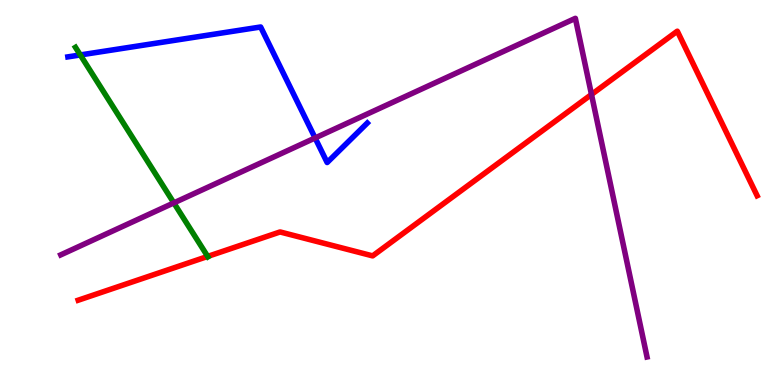[{'lines': ['blue', 'red'], 'intersections': []}, {'lines': ['green', 'red'], 'intersections': [{'x': 2.68, 'y': 3.34}]}, {'lines': ['purple', 'red'], 'intersections': [{'x': 7.63, 'y': 7.55}]}, {'lines': ['blue', 'green'], 'intersections': [{'x': 1.04, 'y': 8.57}]}, {'lines': ['blue', 'purple'], 'intersections': [{'x': 4.07, 'y': 6.42}]}, {'lines': ['green', 'purple'], 'intersections': [{'x': 2.24, 'y': 4.73}]}]